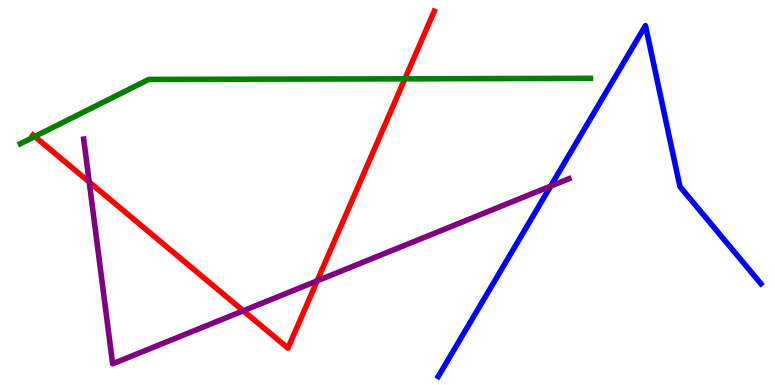[{'lines': ['blue', 'red'], 'intersections': []}, {'lines': ['green', 'red'], 'intersections': [{'x': 0.448, 'y': 6.45}, {'x': 5.22, 'y': 7.95}]}, {'lines': ['purple', 'red'], 'intersections': [{'x': 1.15, 'y': 5.27}, {'x': 3.14, 'y': 1.93}, {'x': 4.09, 'y': 2.71}]}, {'lines': ['blue', 'green'], 'intersections': []}, {'lines': ['blue', 'purple'], 'intersections': [{'x': 7.11, 'y': 5.17}]}, {'lines': ['green', 'purple'], 'intersections': []}]